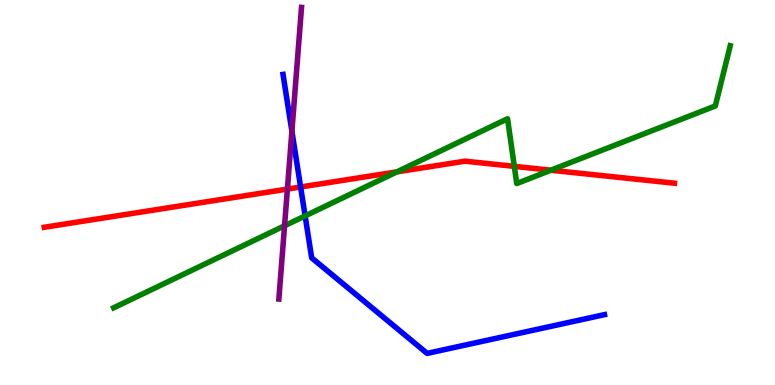[{'lines': ['blue', 'red'], 'intersections': [{'x': 3.88, 'y': 5.14}]}, {'lines': ['green', 'red'], 'intersections': [{'x': 5.12, 'y': 5.54}, {'x': 6.64, 'y': 5.68}, {'x': 7.11, 'y': 5.58}]}, {'lines': ['purple', 'red'], 'intersections': [{'x': 3.71, 'y': 5.09}]}, {'lines': ['blue', 'green'], 'intersections': [{'x': 3.94, 'y': 4.39}]}, {'lines': ['blue', 'purple'], 'intersections': [{'x': 3.77, 'y': 6.59}]}, {'lines': ['green', 'purple'], 'intersections': [{'x': 3.67, 'y': 4.14}]}]